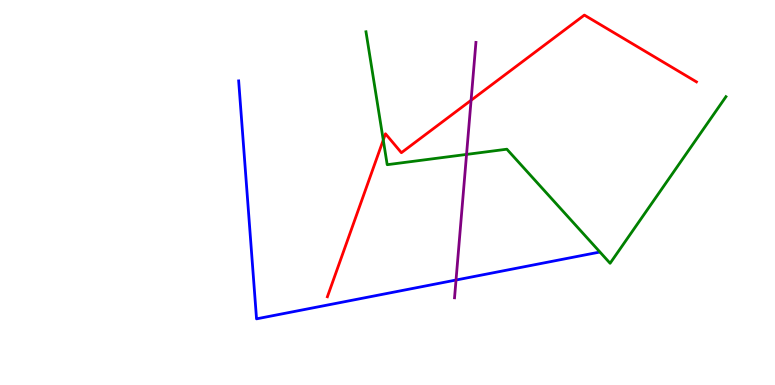[{'lines': ['blue', 'red'], 'intersections': []}, {'lines': ['green', 'red'], 'intersections': [{'x': 4.95, 'y': 6.36}]}, {'lines': ['purple', 'red'], 'intersections': [{'x': 6.08, 'y': 7.4}]}, {'lines': ['blue', 'green'], 'intersections': []}, {'lines': ['blue', 'purple'], 'intersections': [{'x': 5.88, 'y': 2.73}]}, {'lines': ['green', 'purple'], 'intersections': [{'x': 6.02, 'y': 5.99}]}]